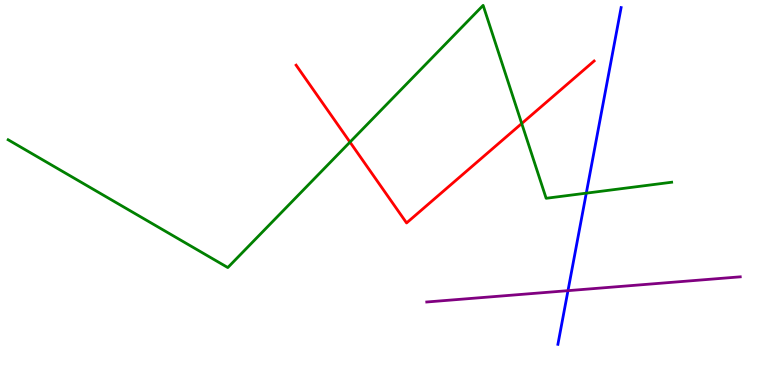[{'lines': ['blue', 'red'], 'intersections': []}, {'lines': ['green', 'red'], 'intersections': [{'x': 4.52, 'y': 6.31}, {'x': 6.73, 'y': 6.79}]}, {'lines': ['purple', 'red'], 'intersections': []}, {'lines': ['blue', 'green'], 'intersections': [{'x': 7.56, 'y': 4.98}]}, {'lines': ['blue', 'purple'], 'intersections': [{'x': 7.33, 'y': 2.45}]}, {'lines': ['green', 'purple'], 'intersections': []}]